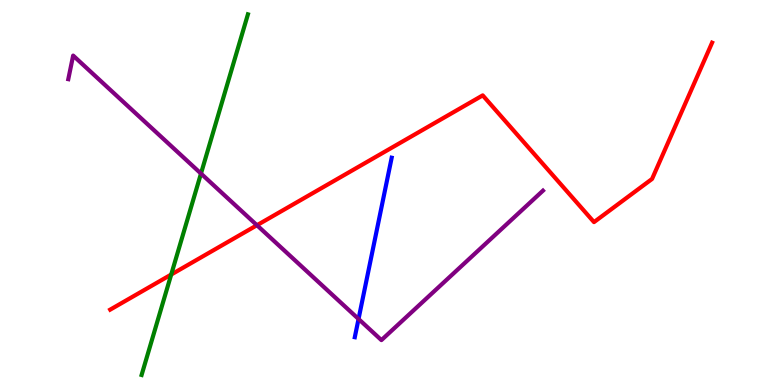[{'lines': ['blue', 'red'], 'intersections': []}, {'lines': ['green', 'red'], 'intersections': [{'x': 2.21, 'y': 2.87}]}, {'lines': ['purple', 'red'], 'intersections': [{'x': 3.32, 'y': 4.15}]}, {'lines': ['blue', 'green'], 'intersections': []}, {'lines': ['blue', 'purple'], 'intersections': [{'x': 4.63, 'y': 1.71}]}, {'lines': ['green', 'purple'], 'intersections': [{'x': 2.59, 'y': 5.49}]}]